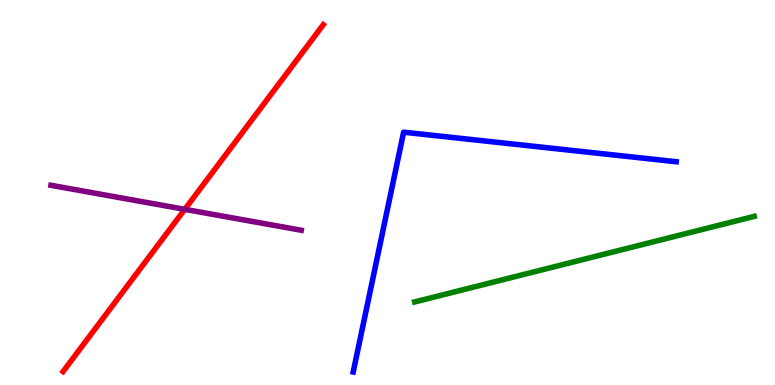[{'lines': ['blue', 'red'], 'intersections': []}, {'lines': ['green', 'red'], 'intersections': []}, {'lines': ['purple', 'red'], 'intersections': [{'x': 2.38, 'y': 4.56}]}, {'lines': ['blue', 'green'], 'intersections': []}, {'lines': ['blue', 'purple'], 'intersections': []}, {'lines': ['green', 'purple'], 'intersections': []}]